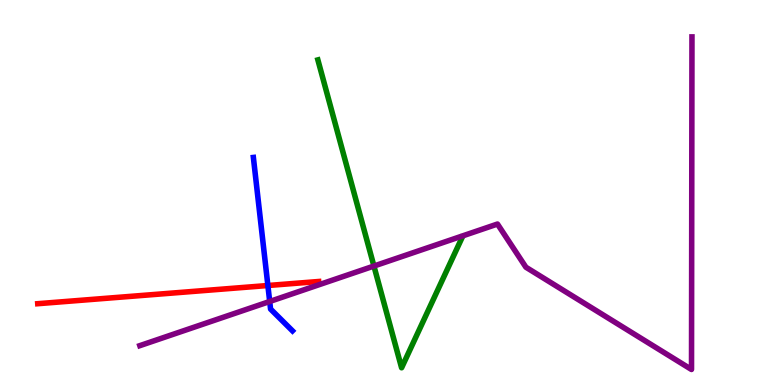[{'lines': ['blue', 'red'], 'intersections': [{'x': 3.46, 'y': 2.58}]}, {'lines': ['green', 'red'], 'intersections': []}, {'lines': ['purple', 'red'], 'intersections': []}, {'lines': ['blue', 'green'], 'intersections': []}, {'lines': ['blue', 'purple'], 'intersections': [{'x': 3.48, 'y': 2.17}]}, {'lines': ['green', 'purple'], 'intersections': [{'x': 4.82, 'y': 3.09}]}]